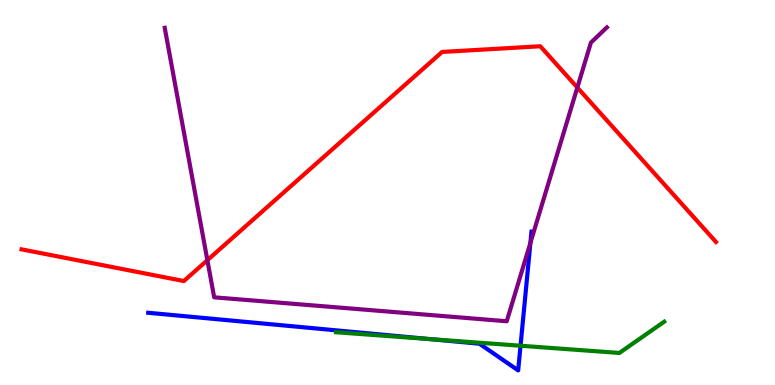[{'lines': ['blue', 'red'], 'intersections': []}, {'lines': ['green', 'red'], 'intersections': []}, {'lines': ['purple', 'red'], 'intersections': [{'x': 2.68, 'y': 3.24}, {'x': 7.45, 'y': 7.73}]}, {'lines': ['blue', 'green'], 'intersections': [{'x': 5.55, 'y': 1.19}, {'x': 6.72, 'y': 1.02}]}, {'lines': ['blue', 'purple'], 'intersections': [{'x': 6.84, 'y': 3.69}]}, {'lines': ['green', 'purple'], 'intersections': []}]